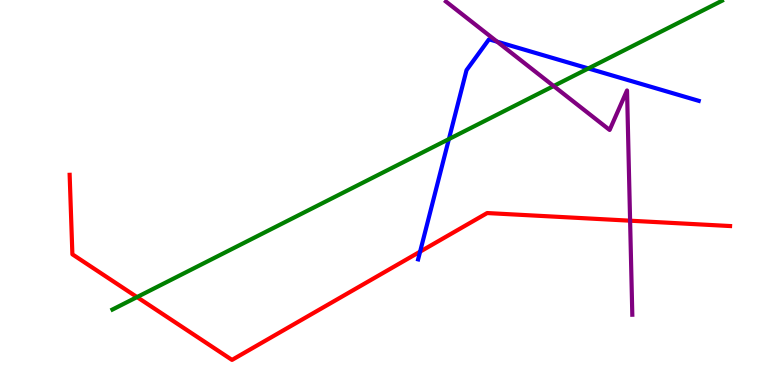[{'lines': ['blue', 'red'], 'intersections': [{'x': 5.42, 'y': 3.46}]}, {'lines': ['green', 'red'], 'intersections': [{'x': 1.77, 'y': 2.28}]}, {'lines': ['purple', 'red'], 'intersections': [{'x': 8.13, 'y': 4.27}]}, {'lines': ['blue', 'green'], 'intersections': [{'x': 5.79, 'y': 6.39}, {'x': 7.59, 'y': 8.22}]}, {'lines': ['blue', 'purple'], 'intersections': [{'x': 6.41, 'y': 8.92}]}, {'lines': ['green', 'purple'], 'intersections': [{'x': 7.14, 'y': 7.77}]}]